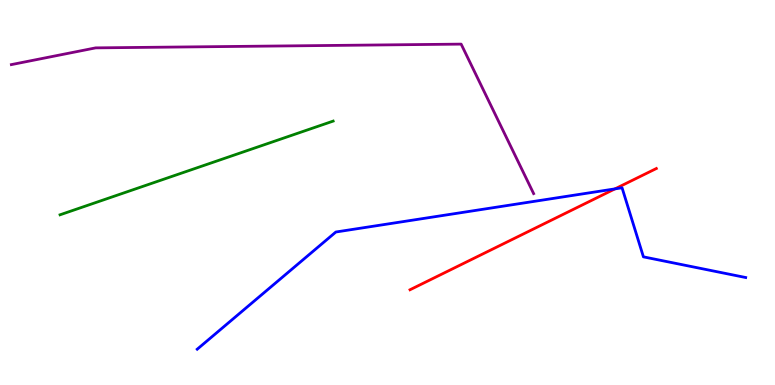[{'lines': ['blue', 'red'], 'intersections': [{'x': 7.94, 'y': 5.09}]}, {'lines': ['green', 'red'], 'intersections': []}, {'lines': ['purple', 'red'], 'intersections': []}, {'lines': ['blue', 'green'], 'intersections': []}, {'lines': ['blue', 'purple'], 'intersections': []}, {'lines': ['green', 'purple'], 'intersections': []}]